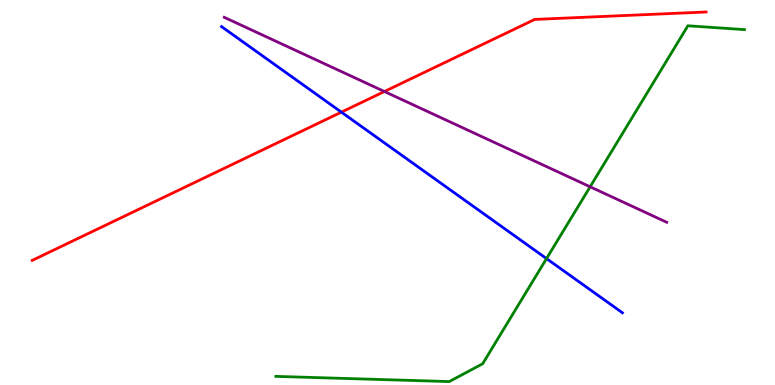[{'lines': ['blue', 'red'], 'intersections': [{'x': 4.4, 'y': 7.09}]}, {'lines': ['green', 'red'], 'intersections': []}, {'lines': ['purple', 'red'], 'intersections': [{'x': 4.96, 'y': 7.62}]}, {'lines': ['blue', 'green'], 'intersections': [{'x': 7.05, 'y': 3.28}]}, {'lines': ['blue', 'purple'], 'intersections': []}, {'lines': ['green', 'purple'], 'intersections': [{'x': 7.61, 'y': 5.15}]}]